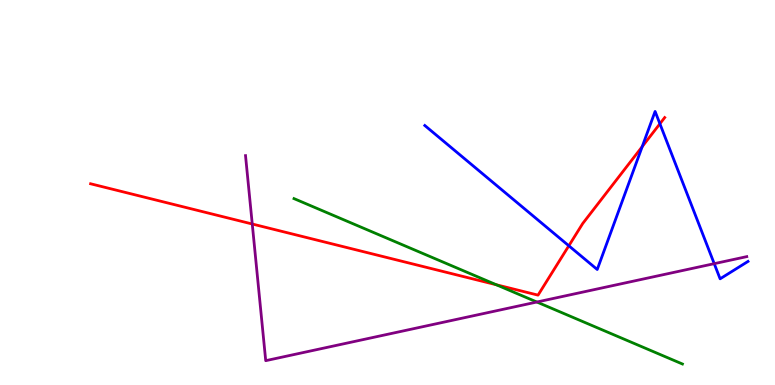[{'lines': ['blue', 'red'], 'intersections': [{'x': 7.34, 'y': 3.62}, {'x': 8.29, 'y': 6.19}, {'x': 8.51, 'y': 6.79}]}, {'lines': ['green', 'red'], 'intersections': [{'x': 6.4, 'y': 2.6}]}, {'lines': ['purple', 'red'], 'intersections': [{'x': 3.25, 'y': 4.18}]}, {'lines': ['blue', 'green'], 'intersections': []}, {'lines': ['blue', 'purple'], 'intersections': [{'x': 9.22, 'y': 3.15}]}, {'lines': ['green', 'purple'], 'intersections': [{'x': 6.93, 'y': 2.16}]}]